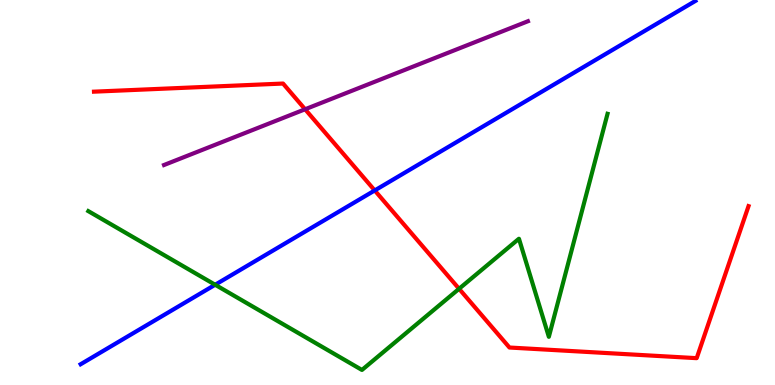[{'lines': ['blue', 'red'], 'intersections': [{'x': 4.84, 'y': 5.05}]}, {'lines': ['green', 'red'], 'intersections': [{'x': 5.92, 'y': 2.5}]}, {'lines': ['purple', 'red'], 'intersections': [{'x': 3.94, 'y': 7.16}]}, {'lines': ['blue', 'green'], 'intersections': [{'x': 2.78, 'y': 2.6}]}, {'lines': ['blue', 'purple'], 'intersections': []}, {'lines': ['green', 'purple'], 'intersections': []}]